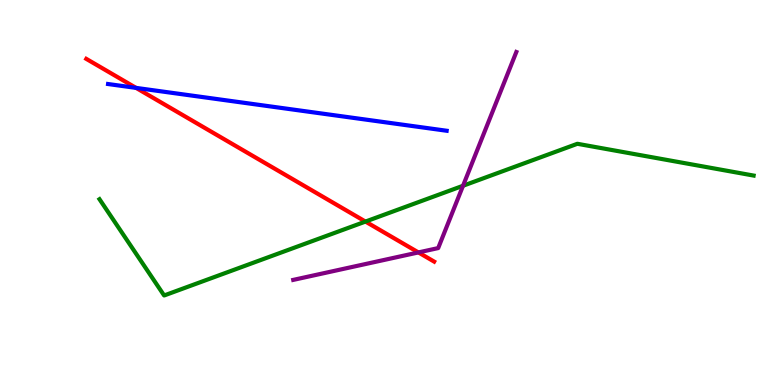[{'lines': ['blue', 'red'], 'intersections': [{'x': 1.76, 'y': 7.72}]}, {'lines': ['green', 'red'], 'intersections': [{'x': 4.72, 'y': 4.24}]}, {'lines': ['purple', 'red'], 'intersections': [{'x': 5.4, 'y': 3.44}]}, {'lines': ['blue', 'green'], 'intersections': []}, {'lines': ['blue', 'purple'], 'intersections': []}, {'lines': ['green', 'purple'], 'intersections': [{'x': 5.97, 'y': 5.17}]}]